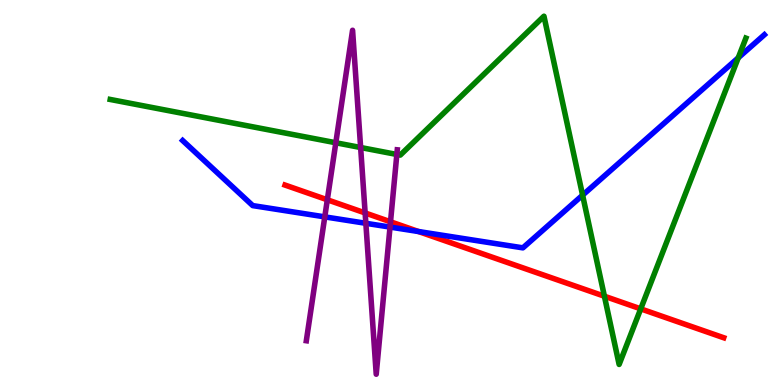[{'lines': ['blue', 'red'], 'intersections': [{'x': 5.4, 'y': 3.99}]}, {'lines': ['green', 'red'], 'intersections': [{'x': 7.8, 'y': 2.31}, {'x': 8.27, 'y': 1.98}]}, {'lines': ['purple', 'red'], 'intersections': [{'x': 4.22, 'y': 4.81}, {'x': 4.71, 'y': 4.47}, {'x': 5.04, 'y': 4.24}]}, {'lines': ['blue', 'green'], 'intersections': [{'x': 7.52, 'y': 4.93}, {'x': 9.53, 'y': 8.5}]}, {'lines': ['blue', 'purple'], 'intersections': [{'x': 4.19, 'y': 4.37}, {'x': 4.72, 'y': 4.2}, {'x': 5.03, 'y': 4.1}]}, {'lines': ['green', 'purple'], 'intersections': [{'x': 4.33, 'y': 6.29}, {'x': 4.65, 'y': 6.17}, {'x': 5.12, 'y': 5.99}]}]